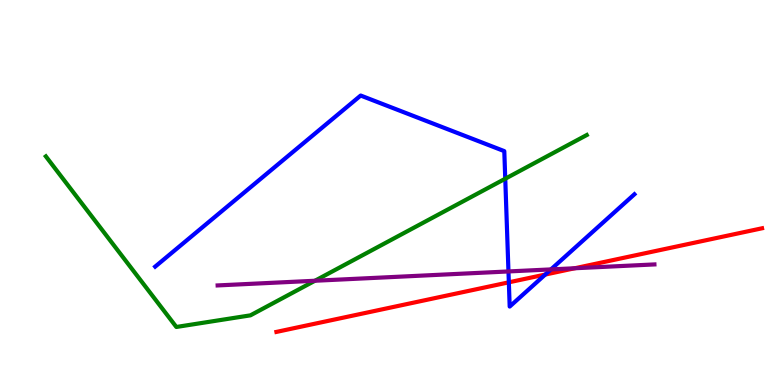[{'lines': ['blue', 'red'], 'intersections': [{'x': 6.57, 'y': 2.67}, {'x': 7.04, 'y': 2.87}]}, {'lines': ['green', 'red'], 'intersections': []}, {'lines': ['purple', 'red'], 'intersections': [{'x': 7.42, 'y': 3.03}]}, {'lines': ['blue', 'green'], 'intersections': [{'x': 6.52, 'y': 5.36}]}, {'lines': ['blue', 'purple'], 'intersections': [{'x': 6.56, 'y': 2.95}, {'x': 7.11, 'y': 3.0}]}, {'lines': ['green', 'purple'], 'intersections': [{'x': 4.06, 'y': 2.71}]}]